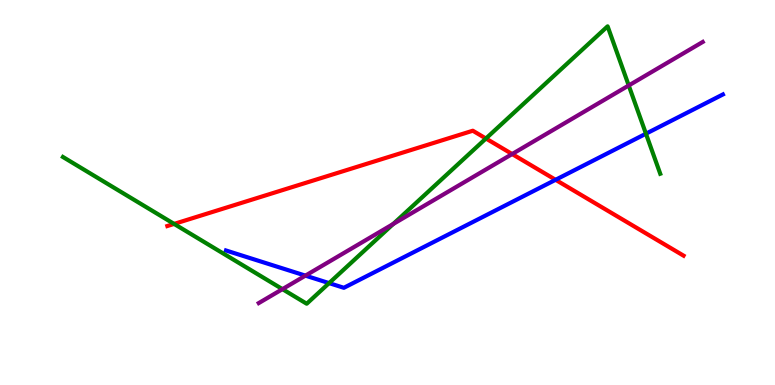[{'lines': ['blue', 'red'], 'intersections': [{'x': 7.17, 'y': 5.33}]}, {'lines': ['green', 'red'], 'intersections': [{'x': 2.25, 'y': 4.18}, {'x': 6.27, 'y': 6.4}]}, {'lines': ['purple', 'red'], 'intersections': [{'x': 6.61, 'y': 6.0}]}, {'lines': ['blue', 'green'], 'intersections': [{'x': 4.25, 'y': 2.65}, {'x': 8.33, 'y': 6.53}]}, {'lines': ['blue', 'purple'], 'intersections': [{'x': 3.94, 'y': 2.84}]}, {'lines': ['green', 'purple'], 'intersections': [{'x': 3.64, 'y': 2.49}, {'x': 5.07, 'y': 4.18}, {'x': 8.11, 'y': 7.78}]}]